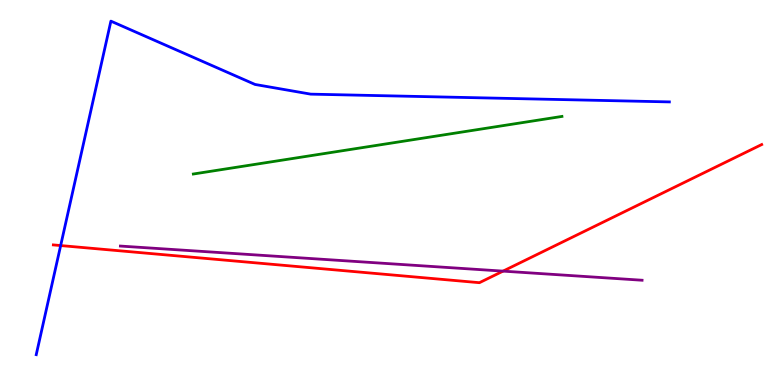[{'lines': ['blue', 'red'], 'intersections': [{'x': 0.783, 'y': 3.62}]}, {'lines': ['green', 'red'], 'intersections': []}, {'lines': ['purple', 'red'], 'intersections': [{'x': 6.49, 'y': 2.96}]}, {'lines': ['blue', 'green'], 'intersections': []}, {'lines': ['blue', 'purple'], 'intersections': []}, {'lines': ['green', 'purple'], 'intersections': []}]